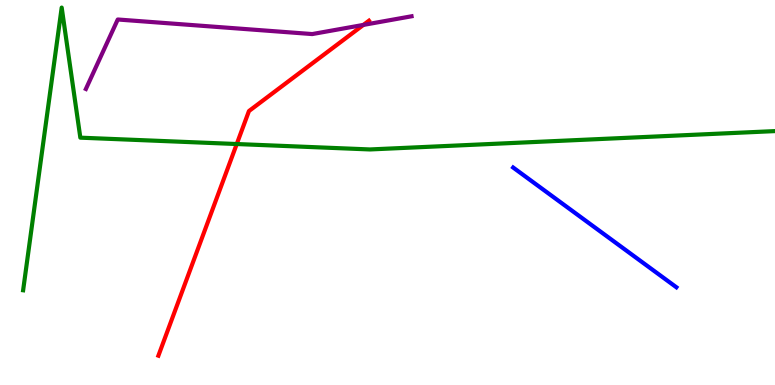[{'lines': ['blue', 'red'], 'intersections': []}, {'lines': ['green', 'red'], 'intersections': [{'x': 3.05, 'y': 6.26}]}, {'lines': ['purple', 'red'], 'intersections': [{'x': 4.69, 'y': 9.35}]}, {'lines': ['blue', 'green'], 'intersections': []}, {'lines': ['blue', 'purple'], 'intersections': []}, {'lines': ['green', 'purple'], 'intersections': []}]